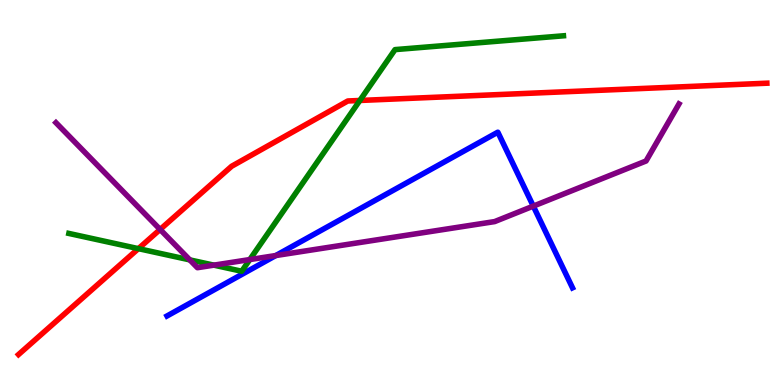[{'lines': ['blue', 'red'], 'intersections': []}, {'lines': ['green', 'red'], 'intersections': [{'x': 1.79, 'y': 3.54}, {'x': 4.64, 'y': 7.39}]}, {'lines': ['purple', 'red'], 'intersections': [{'x': 2.07, 'y': 4.04}]}, {'lines': ['blue', 'green'], 'intersections': []}, {'lines': ['blue', 'purple'], 'intersections': [{'x': 3.56, 'y': 3.36}, {'x': 6.88, 'y': 4.65}]}, {'lines': ['green', 'purple'], 'intersections': [{'x': 2.45, 'y': 3.25}, {'x': 2.76, 'y': 3.11}, {'x': 3.22, 'y': 3.26}]}]